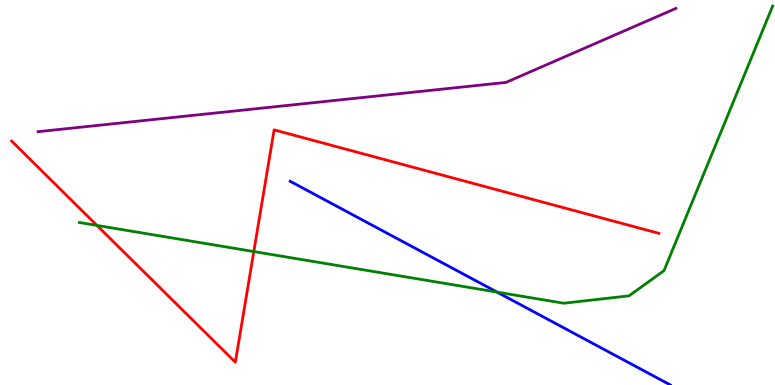[{'lines': ['blue', 'red'], 'intersections': []}, {'lines': ['green', 'red'], 'intersections': [{'x': 1.25, 'y': 4.14}, {'x': 3.27, 'y': 3.47}]}, {'lines': ['purple', 'red'], 'intersections': []}, {'lines': ['blue', 'green'], 'intersections': [{'x': 6.41, 'y': 2.41}]}, {'lines': ['blue', 'purple'], 'intersections': []}, {'lines': ['green', 'purple'], 'intersections': []}]